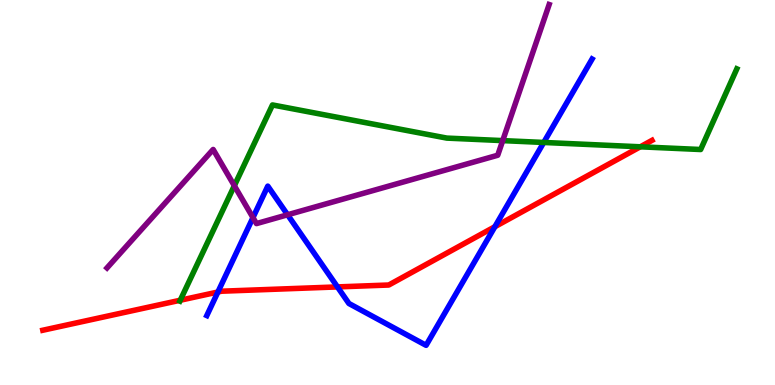[{'lines': ['blue', 'red'], 'intersections': [{'x': 2.81, 'y': 2.42}, {'x': 4.35, 'y': 2.55}, {'x': 6.39, 'y': 4.11}]}, {'lines': ['green', 'red'], 'intersections': [{'x': 2.33, 'y': 2.2}, {'x': 8.26, 'y': 6.19}]}, {'lines': ['purple', 'red'], 'intersections': []}, {'lines': ['blue', 'green'], 'intersections': [{'x': 7.02, 'y': 6.3}]}, {'lines': ['blue', 'purple'], 'intersections': [{'x': 3.26, 'y': 4.35}, {'x': 3.71, 'y': 4.42}]}, {'lines': ['green', 'purple'], 'intersections': [{'x': 3.02, 'y': 5.18}, {'x': 6.49, 'y': 6.35}]}]